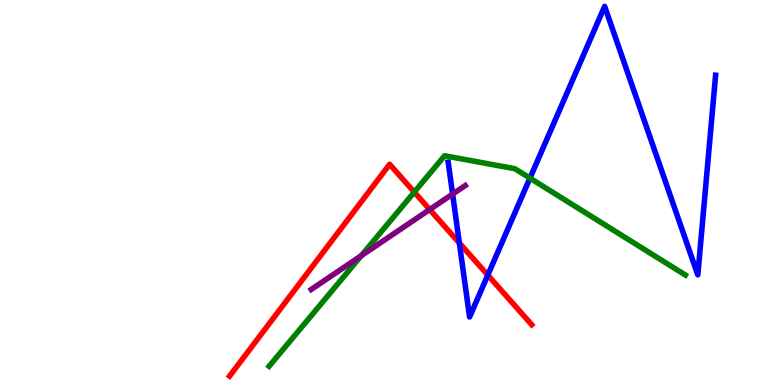[{'lines': ['blue', 'red'], 'intersections': [{'x': 5.93, 'y': 3.69}, {'x': 6.29, 'y': 2.85}]}, {'lines': ['green', 'red'], 'intersections': [{'x': 5.35, 'y': 5.01}]}, {'lines': ['purple', 'red'], 'intersections': [{'x': 5.54, 'y': 4.56}]}, {'lines': ['blue', 'green'], 'intersections': [{'x': 6.84, 'y': 5.37}]}, {'lines': ['blue', 'purple'], 'intersections': [{'x': 5.84, 'y': 4.96}]}, {'lines': ['green', 'purple'], 'intersections': [{'x': 4.66, 'y': 3.36}]}]